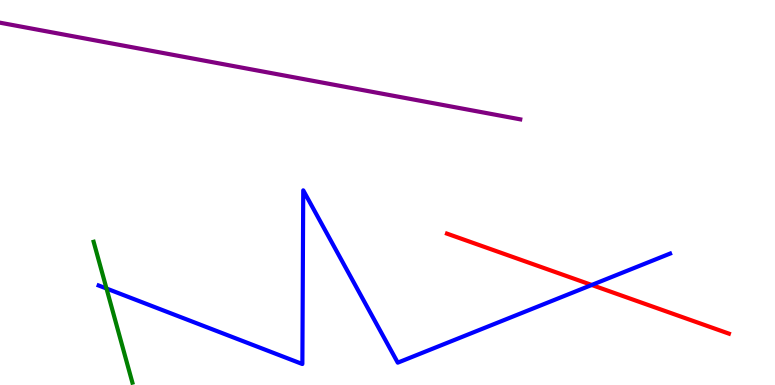[{'lines': ['blue', 'red'], 'intersections': [{'x': 7.64, 'y': 2.6}]}, {'lines': ['green', 'red'], 'intersections': []}, {'lines': ['purple', 'red'], 'intersections': []}, {'lines': ['blue', 'green'], 'intersections': [{'x': 1.37, 'y': 2.51}]}, {'lines': ['blue', 'purple'], 'intersections': []}, {'lines': ['green', 'purple'], 'intersections': []}]